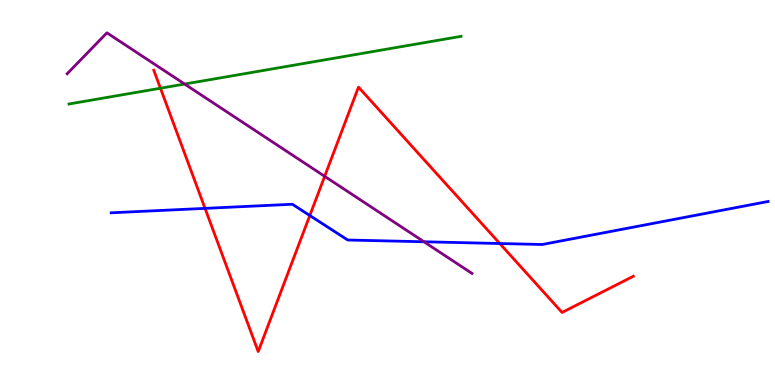[{'lines': ['blue', 'red'], 'intersections': [{'x': 2.65, 'y': 4.59}, {'x': 4.0, 'y': 4.4}, {'x': 6.45, 'y': 3.67}]}, {'lines': ['green', 'red'], 'intersections': [{'x': 2.07, 'y': 7.71}]}, {'lines': ['purple', 'red'], 'intersections': [{'x': 4.19, 'y': 5.42}]}, {'lines': ['blue', 'green'], 'intersections': []}, {'lines': ['blue', 'purple'], 'intersections': [{'x': 5.47, 'y': 3.72}]}, {'lines': ['green', 'purple'], 'intersections': [{'x': 2.38, 'y': 7.82}]}]